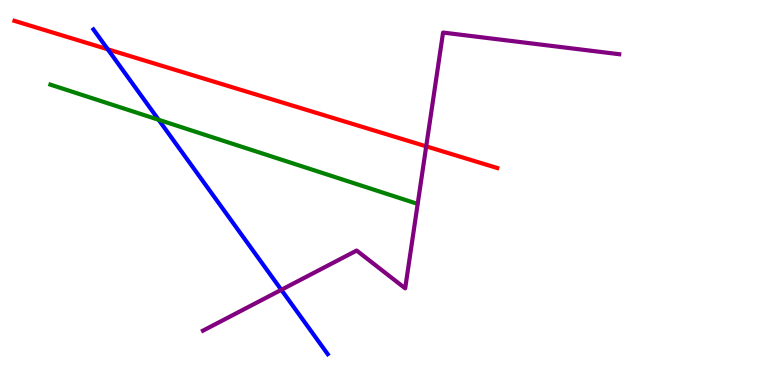[{'lines': ['blue', 'red'], 'intersections': [{'x': 1.39, 'y': 8.72}]}, {'lines': ['green', 'red'], 'intersections': []}, {'lines': ['purple', 'red'], 'intersections': [{'x': 5.5, 'y': 6.2}]}, {'lines': ['blue', 'green'], 'intersections': [{'x': 2.05, 'y': 6.89}]}, {'lines': ['blue', 'purple'], 'intersections': [{'x': 3.63, 'y': 2.47}]}, {'lines': ['green', 'purple'], 'intersections': []}]